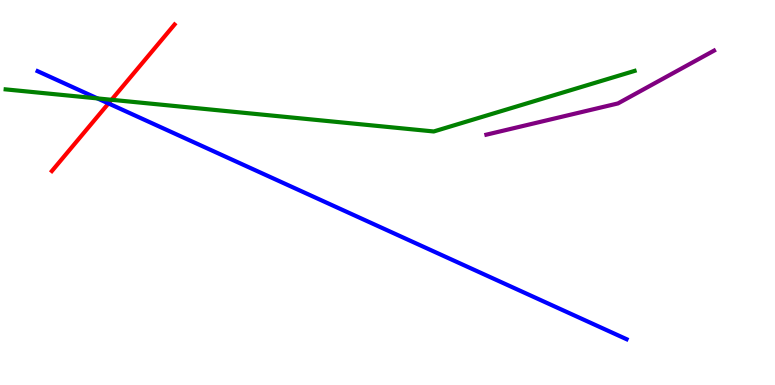[{'lines': ['blue', 'red'], 'intersections': [{'x': 1.4, 'y': 7.31}]}, {'lines': ['green', 'red'], 'intersections': [{'x': 1.44, 'y': 7.41}]}, {'lines': ['purple', 'red'], 'intersections': []}, {'lines': ['blue', 'green'], 'intersections': [{'x': 1.26, 'y': 7.44}]}, {'lines': ['blue', 'purple'], 'intersections': []}, {'lines': ['green', 'purple'], 'intersections': []}]